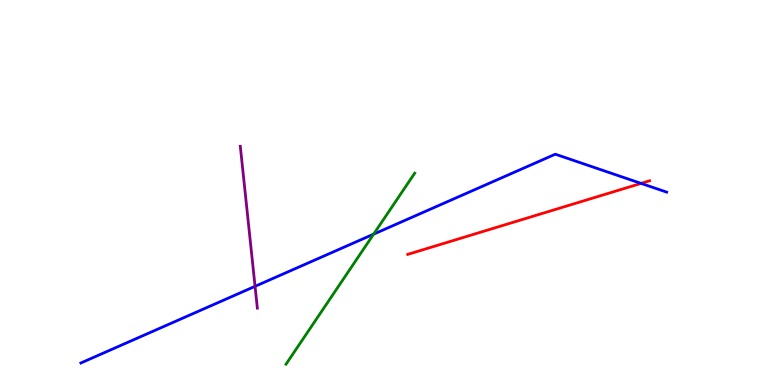[{'lines': ['blue', 'red'], 'intersections': [{'x': 8.27, 'y': 5.24}]}, {'lines': ['green', 'red'], 'intersections': []}, {'lines': ['purple', 'red'], 'intersections': []}, {'lines': ['blue', 'green'], 'intersections': [{'x': 4.82, 'y': 3.92}]}, {'lines': ['blue', 'purple'], 'intersections': [{'x': 3.29, 'y': 2.56}]}, {'lines': ['green', 'purple'], 'intersections': []}]